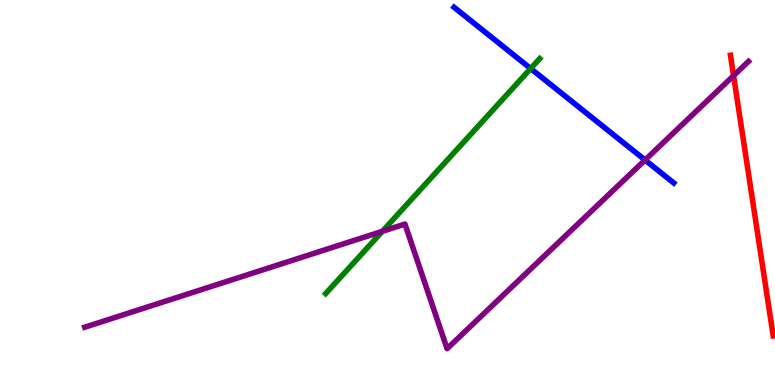[{'lines': ['blue', 'red'], 'intersections': []}, {'lines': ['green', 'red'], 'intersections': []}, {'lines': ['purple', 'red'], 'intersections': [{'x': 9.47, 'y': 8.03}]}, {'lines': ['blue', 'green'], 'intersections': [{'x': 6.85, 'y': 8.22}]}, {'lines': ['blue', 'purple'], 'intersections': [{'x': 8.32, 'y': 5.84}]}, {'lines': ['green', 'purple'], 'intersections': [{'x': 4.93, 'y': 3.99}]}]